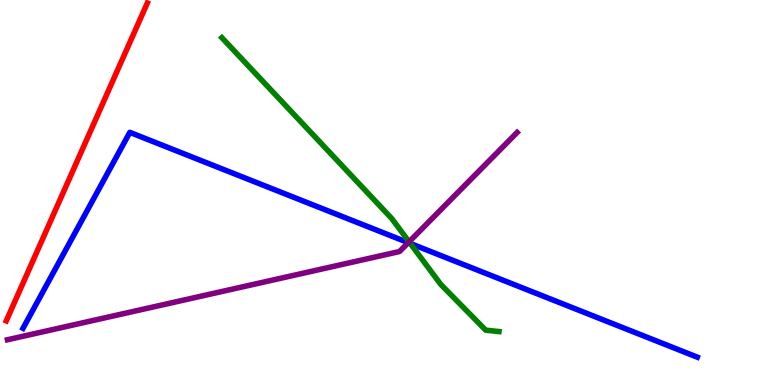[{'lines': ['blue', 'red'], 'intersections': []}, {'lines': ['green', 'red'], 'intersections': []}, {'lines': ['purple', 'red'], 'intersections': []}, {'lines': ['blue', 'green'], 'intersections': [{'x': 5.29, 'y': 3.68}]}, {'lines': ['blue', 'purple'], 'intersections': [{'x': 5.27, 'y': 3.7}]}, {'lines': ['green', 'purple'], 'intersections': [{'x': 5.28, 'y': 3.72}]}]